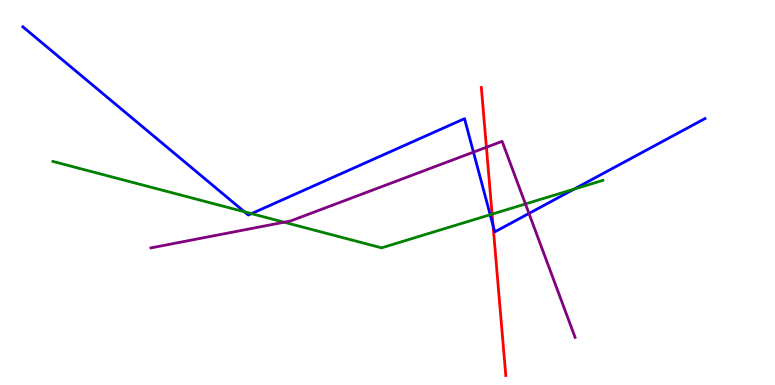[{'lines': ['blue', 'red'], 'intersections': [{'x': 6.36, 'y': 4.14}]}, {'lines': ['green', 'red'], 'intersections': [{'x': 6.35, 'y': 4.44}]}, {'lines': ['purple', 'red'], 'intersections': [{'x': 6.28, 'y': 6.18}]}, {'lines': ['blue', 'green'], 'intersections': [{'x': 3.15, 'y': 4.5}, {'x': 3.24, 'y': 4.45}, {'x': 6.32, 'y': 4.42}, {'x': 7.41, 'y': 5.09}]}, {'lines': ['blue', 'purple'], 'intersections': [{'x': 6.11, 'y': 6.05}, {'x': 6.83, 'y': 4.46}]}, {'lines': ['green', 'purple'], 'intersections': [{'x': 3.67, 'y': 4.23}, {'x': 6.78, 'y': 4.7}]}]